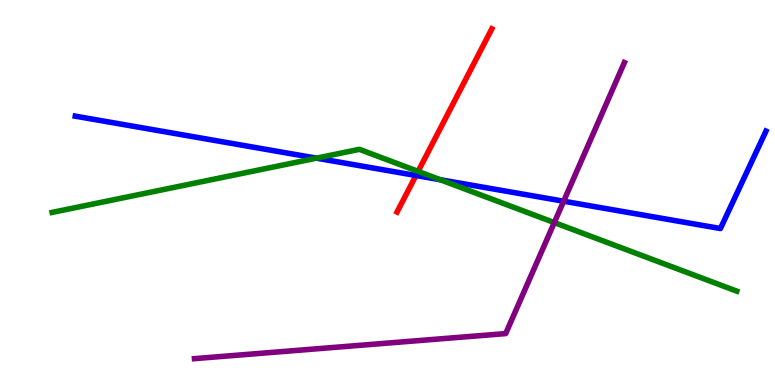[{'lines': ['blue', 'red'], 'intersections': [{'x': 5.37, 'y': 5.44}]}, {'lines': ['green', 'red'], 'intersections': [{'x': 5.39, 'y': 5.55}]}, {'lines': ['purple', 'red'], 'intersections': []}, {'lines': ['blue', 'green'], 'intersections': [{'x': 4.08, 'y': 5.89}, {'x': 5.68, 'y': 5.33}]}, {'lines': ['blue', 'purple'], 'intersections': [{'x': 7.27, 'y': 4.77}]}, {'lines': ['green', 'purple'], 'intersections': [{'x': 7.15, 'y': 4.22}]}]